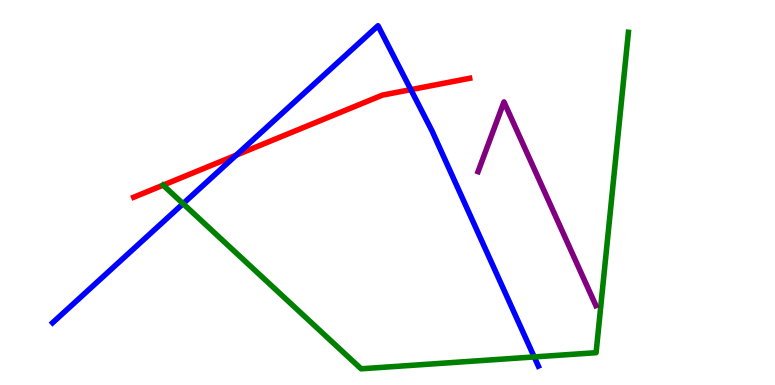[{'lines': ['blue', 'red'], 'intersections': [{'x': 3.05, 'y': 5.97}, {'x': 5.3, 'y': 7.67}]}, {'lines': ['green', 'red'], 'intersections': [{'x': 2.1, 'y': 5.19}]}, {'lines': ['purple', 'red'], 'intersections': []}, {'lines': ['blue', 'green'], 'intersections': [{'x': 2.36, 'y': 4.71}, {'x': 6.89, 'y': 0.729}]}, {'lines': ['blue', 'purple'], 'intersections': []}, {'lines': ['green', 'purple'], 'intersections': []}]